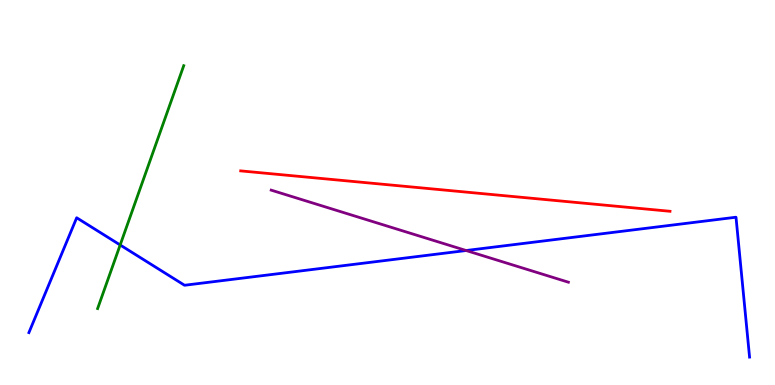[{'lines': ['blue', 'red'], 'intersections': []}, {'lines': ['green', 'red'], 'intersections': []}, {'lines': ['purple', 'red'], 'intersections': []}, {'lines': ['blue', 'green'], 'intersections': [{'x': 1.55, 'y': 3.64}]}, {'lines': ['blue', 'purple'], 'intersections': [{'x': 6.01, 'y': 3.49}]}, {'lines': ['green', 'purple'], 'intersections': []}]